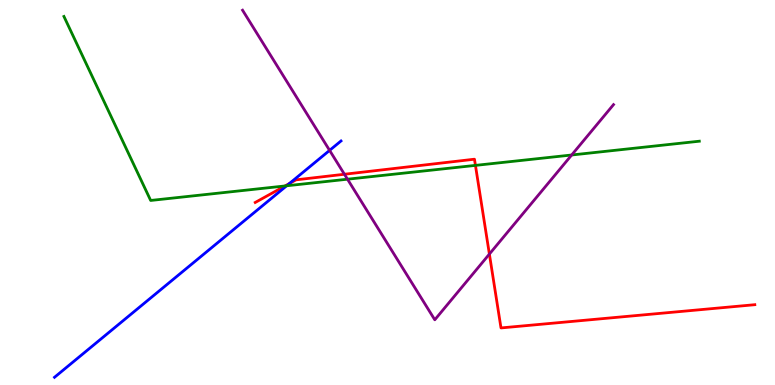[{'lines': ['blue', 'red'], 'intersections': [{'x': 3.73, 'y': 5.23}]}, {'lines': ['green', 'red'], 'intersections': [{'x': 3.68, 'y': 5.17}, {'x': 6.13, 'y': 5.7}]}, {'lines': ['purple', 'red'], 'intersections': [{'x': 4.44, 'y': 5.47}, {'x': 6.31, 'y': 3.4}]}, {'lines': ['blue', 'green'], 'intersections': [{'x': 3.7, 'y': 5.17}]}, {'lines': ['blue', 'purple'], 'intersections': [{'x': 4.25, 'y': 6.09}]}, {'lines': ['green', 'purple'], 'intersections': [{'x': 4.48, 'y': 5.35}, {'x': 7.38, 'y': 5.97}]}]